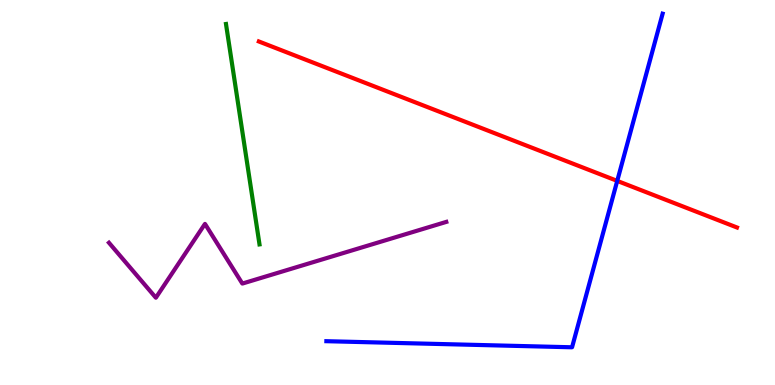[{'lines': ['blue', 'red'], 'intersections': [{'x': 7.96, 'y': 5.3}]}, {'lines': ['green', 'red'], 'intersections': []}, {'lines': ['purple', 'red'], 'intersections': []}, {'lines': ['blue', 'green'], 'intersections': []}, {'lines': ['blue', 'purple'], 'intersections': []}, {'lines': ['green', 'purple'], 'intersections': []}]